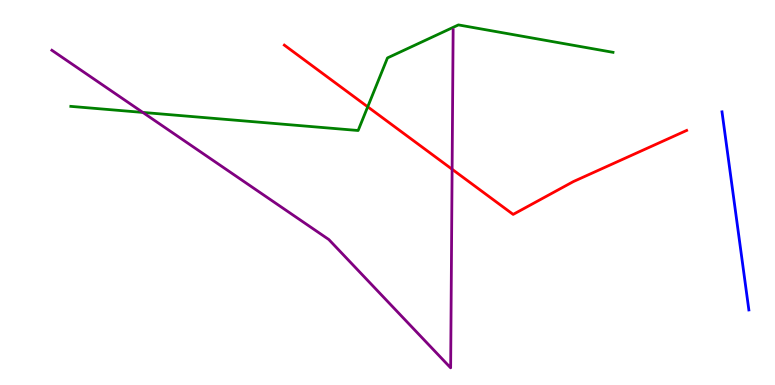[{'lines': ['blue', 'red'], 'intersections': []}, {'lines': ['green', 'red'], 'intersections': [{'x': 4.74, 'y': 7.23}]}, {'lines': ['purple', 'red'], 'intersections': [{'x': 5.83, 'y': 5.6}]}, {'lines': ['blue', 'green'], 'intersections': []}, {'lines': ['blue', 'purple'], 'intersections': []}, {'lines': ['green', 'purple'], 'intersections': [{'x': 1.84, 'y': 7.08}]}]